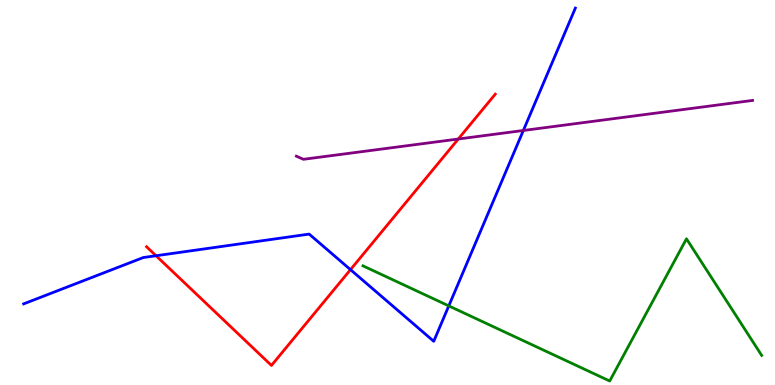[{'lines': ['blue', 'red'], 'intersections': [{'x': 2.01, 'y': 3.36}, {'x': 4.52, 'y': 3.0}]}, {'lines': ['green', 'red'], 'intersections': []}, {'lines': ['purple', 'red'], 'intersections': [{'x': 5.91, 'y': 6.39}]}, {'lines': ['blue', 'green'], 'intersections': [{'x': 5.79, 'y': 2.05}]}, {'lines': ['blue', 'purple'], 'intersections': [{'x': 6.75, 'y': 6.61}]}, {'lines': ['green', 'purple'], 'intersections': []}]